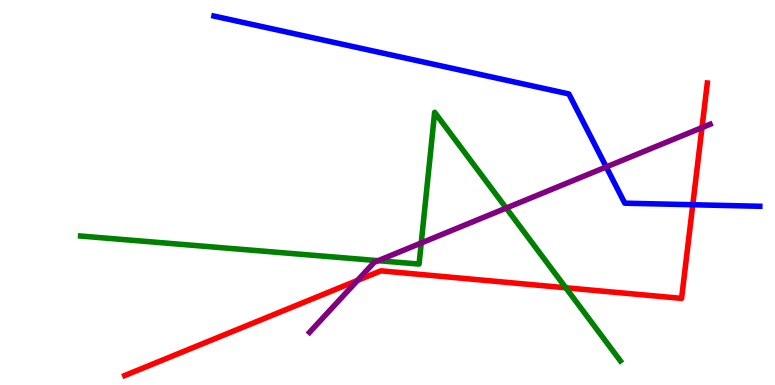[{'lines': ['blue', 'red'], 'intersections': [{'x': 8.94, 'y': 4.68}]}, {'lines': ['green', 'red'], 'intersections': [{'x': 7.3, 'y': 2.53}]}, {'lines': ['purple', 'red'], 'intersections': [{'x': 4.61, 'y': 2.72}, {'x': 9.06, 'y': 6.69}]}, {'lines': ['blue', 'green'], 'intersections': []}, {'lines': ['blue', 'purple'], 'intersections': [{'x': 7.82, 'y': 5.66}]}, {'lines': ['green', 'purple'], 'intersections': [{'x': 4.88, 'y': 3.23}, {'x': 5.44, 'y': 3.69}, {'x': 6.53, 'y': 4.6}]}]